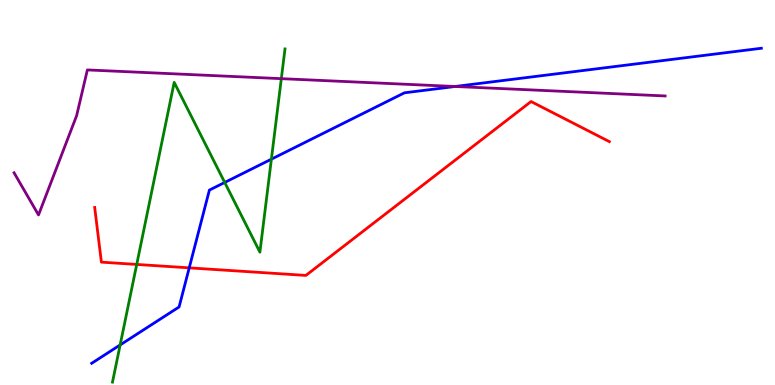[{'lines': ['blue', 'red'], 'intersections': [{'x': 2.44, 'y': 3.04}]}, {'lines': ['green', 'red'], 'intersections': [{'x': 1.76, 'y': 3.13}]}, {'lines': ['purple', 'red'], 'intersections': []}, {'lines': ['blue', 'green'], 'intersections': [{'x': 1.55, 'y': 1.04}, {'x': 2.9, 'y': 5.26}, {'x': 3.5, 'y': 5.87}]}, {'lines': ['blue', 'purple'], 'intersections': [{'x': 5.87, 'y': 7.75}]}, {'lines': ['green', 'purple'], 'intersections': [{'x': 3.63, 'y': 7.96}]}]